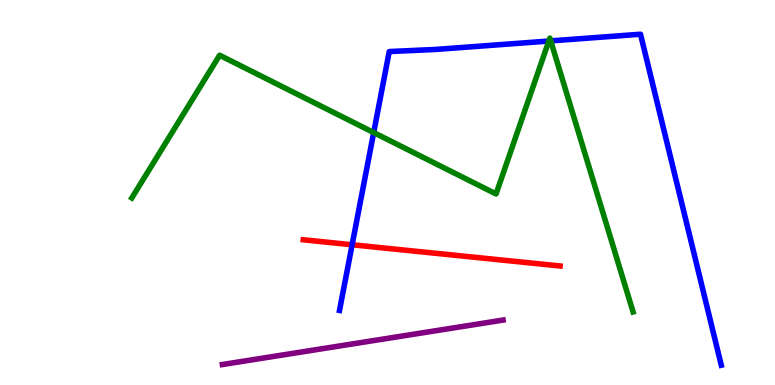[{'lines': ['blue', 'red'], 'intersections': [{'x': 4.54, 'y': 3.64}]}, {'lines': ['green', 'red'], 'intersections': []}, {'lines': ['purple', 'red'], 'intersections': []}, {'lines': ['blue', 'green'], 'intersections': [{'x': 4.82, 'y': 6.56}, {'x': 7.08, 'y': 8.93}, {'x': 7.11, 'y': 8.94}]}, {'lines': ['blue', 'purple'], 'intersections': []}, {'lines': ['green', 'purple'], 'intersections': []}]